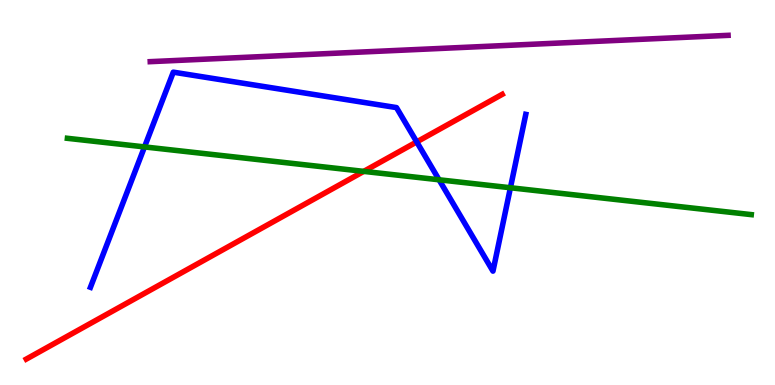[{'lines': ['blue', 'red'], 'intersections': [{'x': 5.38, 'y': 6.31}]}, {'lines': ['green', 'red'], 'intersections': [{'x': 4.69, 'y': 5.55}]}, {'lines': ['purple', 'red'], 'intersections': []}, {'lines': ['blue', 'green'], 'intersections': [{'x': 1.86, 'y': 6.18}, {'x': 5.67, 'y': 5.33}, {'x': 6.59, 'y': 5.12}]}, {'lines': ['blue', 'purple'], 'intersections': []}, {'lines': ['green', 'purple'], 'intersections': []}]